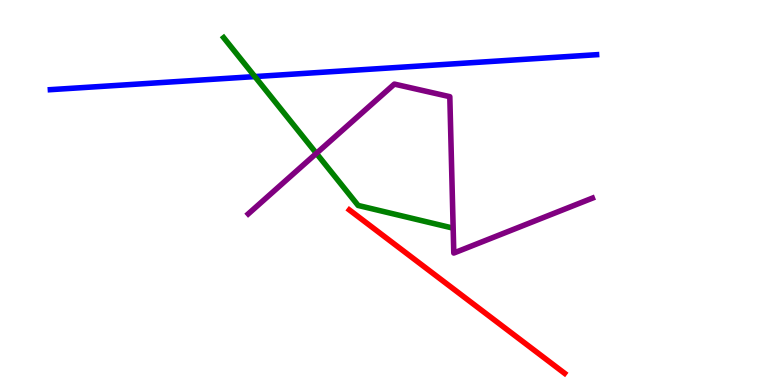[{'lines': ['blue', 'red'], 'intersections': []}, {'lines': ['green', 'red'], 'intersections': []}, {'lines': ['purple', 'red'], 'intersections': []}, {'lines': ['blue', 'green'], 'intersections': [{'x': 3.29, 'y': 8.01}]}, {'lines': ['blue', 'purple'], 'intersections': []}, {'lines': ['green', 'purple'], 'intersections': [{'x': 4.08, 'y': 6.02}]}]